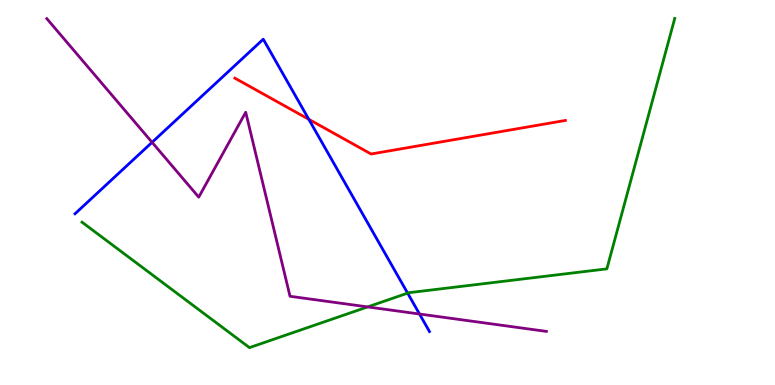[{'lines': ['blue', 'red'], 'intersections': [{'x': 3.98, 'y': 6.9}]}, {'lines': ['green', 'red'], 'intersections': []}, {'lines': ['purple', 'red'], 'intersections': []}, {'lines': ['blue', 'green'], 'intersections': [{'x': 5.26, 'y': 2.39}]}, {'lines': ['blue', 'purple'], 'intersections': [{'x': 1.96, 'y': 6.3}, {'x': 5.41, 'y': 1.84}]}, {'lines': ['green', 'purple'], 'intersections': [{'x': 4.74, 'y': 2.03}]}]